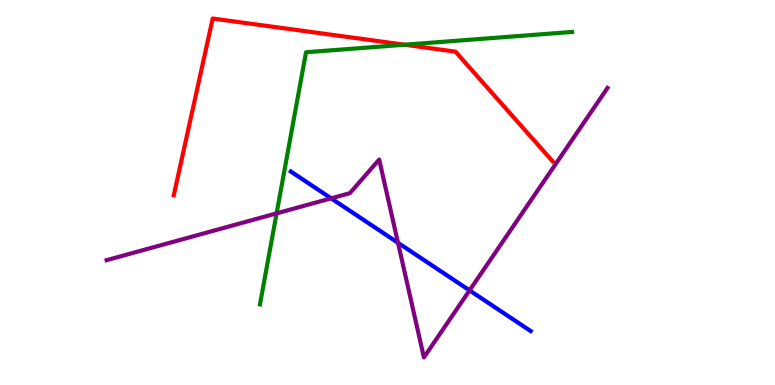[{'lines': ['blue', 'red'], 'intersections': []}, {'lines': ['green', 'red'], 'intersections': [{'x': 5.22, 'y': 8.84}]}, {'lines': ['purple', 'red'], 'intersections': []}, {'lines': ['blue', 'green'], 'intersections': []}, {'lines': ['blue', 'purple'], 'intersections': [{'x': 4.27, 'y': 4.85}, {'x': 5.14, 'y': 3.69}, {'x': 6.06, 'y': 2.46}]}, {'lines': ['green', 'purple'], 'intersections': [{'x': 3.57, 'y': 4.46}]}]